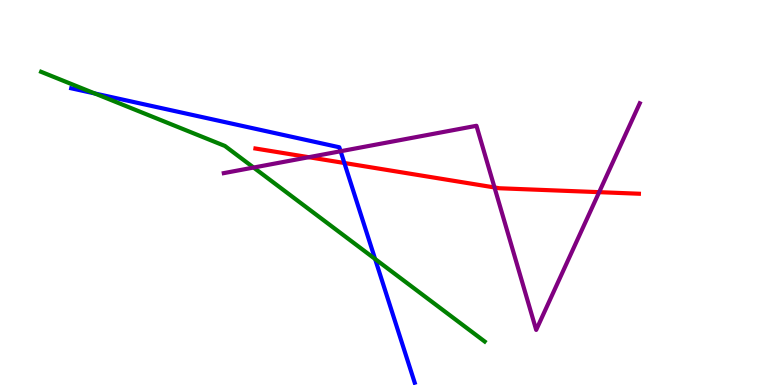[{'lines': ['blue', 'red'], 'intersections': [{'x': 4.44, 'y': 5.77}]}, {'lines': ['green', 'red'], 'intersections': []}, {'lines': ['purple', 'red'], 'intersections': [{'x': 3.98, 'y': 5.92}, {'x': 6.38, 'y': 5.13}, {'x': 7.73, 'y': 5.01}]}, {'lines': ['blue', 'green'], 'intersections': [{'x': 1.22, 'y': 7.57}, {'x': 4.84, 'y': 3.27}]}, {'lines': ['blue', 'purple'], 'intersections': [{'x': 4.39, 'y': 6.07}]}, {'lines': ['green', 'purple'], 'intersections': [{'x': 3.27, 'y': 5.65}]}]